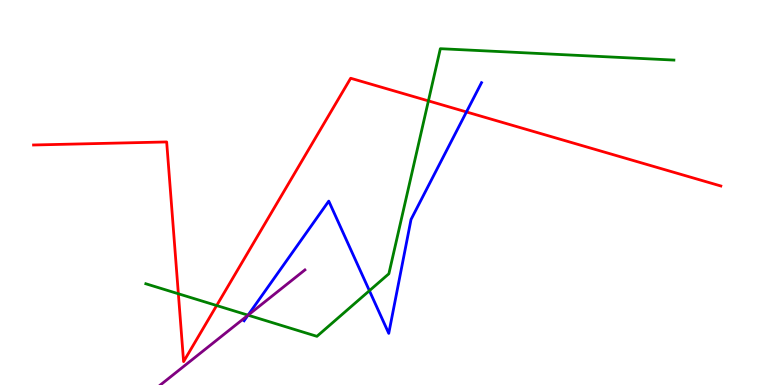[{'lines': ['blue', 'red'], 'intersections': [{'x': 6.02, 'y': 7.09}]}, {'lines': ['green', 'red'], 'intersections': [{'x': 2.3, 'y': 2.37}, {'x': 2.8, 'y': 2.06}, {'x': 5.53, 'y': 7.38}]}, {'lines': ['purple', 'red'], 'intersections': []}, {'lines': ['blue', 'green'], 'intersections': [{'x': 3.2, 'y': 1.81}, {'x': 4.77, 'y': 2.45}]}, {'lines': ['blue', 'purple'], 'intersections': [{'x': 3.2, 'y': 1.81}]}, {'lines': ['green', 'purple'], 'intersections': [{'x': 3.2, 'y': 1.81}]}]